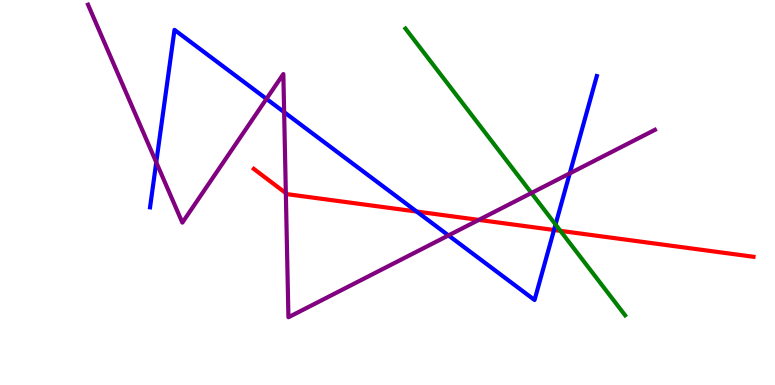[{'lines': ['blue', 'red'], 'intersections': [{'x': 5.38, 'y': 4.51}, {'x': 7.15, 'y': 4.03}]}, {'lines': ['green', 'red'], 'intersections': [{'x': 7.23, 'y': 4.0}]}, {'lines': ['purple', 'red'], 'intersections': [{'x': 3.69, 'y': 4.98}, {'x': 6.18, 'y': 4.29}]}, {'lines': ['blue', 'green'], 'intersections': [{'x': 7.17, 'y': 4.17}]}, {'lines': ['blue', 'purple'], 'intersections': [{'x': 2.02, 'y': 5.78}, {'x': 3.44, 'y': 7.43}, {'x': 3.67, 'y': 7.09}, {'x': 5.79, 'y': 3.89}, {'x': 7.35, 'y': 5.5}]}, {'lines': ['green', 'purple'], 'intersections': [{'x': 6.86, 'y': 4.99}]}]